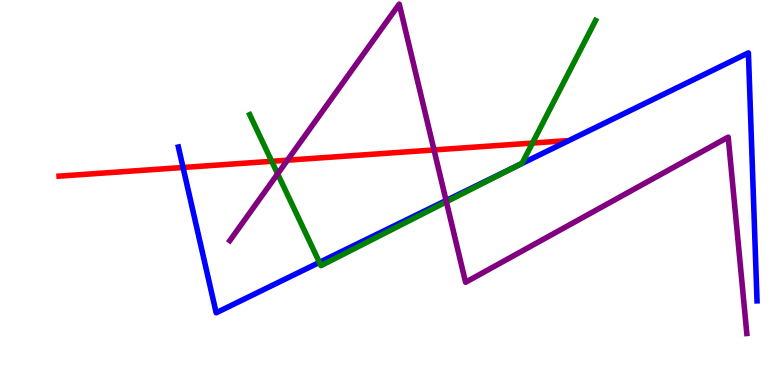[{'lines': ['blue', 'red'], 'intersections': [{'x': 2.36, 'y': 5.65}]}, {'lines': ['green', 'red'], 'intersections': [{'x': 3.51, 'y': 5.81}, {'x': 6.87, 'y': 6.28}]}, {'lines': ['purple', 'red'], 'intersections': [{'x': 3.71, 'y': 5.84}, {'x': 5.6, 'y': 6.11}]}, {'lines': ['blue', 'green'], 'intersections': [{'x': 4.12, 'y': 3.19}, {'x': 6.65, 'y': 5.67}]}, {'lines': ['blue', 'purple'], 'intersections': [{'x': 5.76, 'y': 4.79}]}, {'lines': ['green', 'purple'], 'intersections': [{'x': 3.58, 'y': 5.48}, {'x': 5.76, 'y': 4.76}]}]